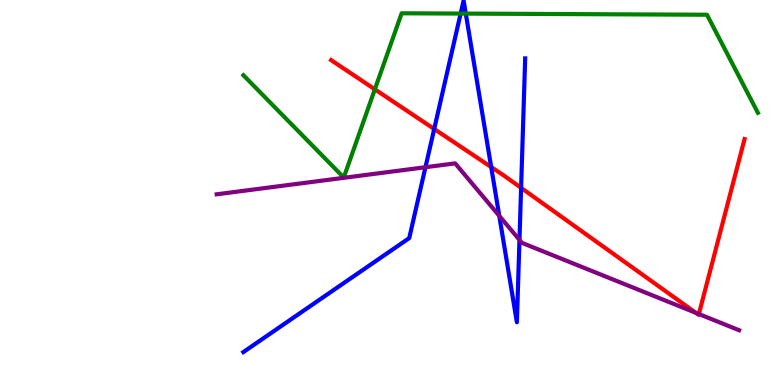[{'lines': ['blue', 'red'], 'intersections': [{'x': 5.6, 'y': 6.65}, {'x': 6.34, 'y': 5.66}, {'x': 6.72, 'y': 5.12}]}, {'lines': ['green', 'red'], 'intersections': [{'x': 4.84, 'y': 7.68}]}, {'lines': ['purple', 'red'], 'intersections': [{'x': 8.98, 'y': 1.88}, {'x': 9.02, 'y': 1.84}]}, {'lines': ['blue', 'green'], 'intersections': [{'x': 5.94, 'y': 9.65}, {'x': 6.01, 'y': 9.65}]}, {'lines': ['blue', 'purple'], 'intersections': [{'x': 5.49, 'y': 5.66}, {'x': 6.44, 'y': 4.39}, {'x': 6.7, 'y': 3.77}]}, {'lines': ['green', 'purple'], 'intersections': []}]